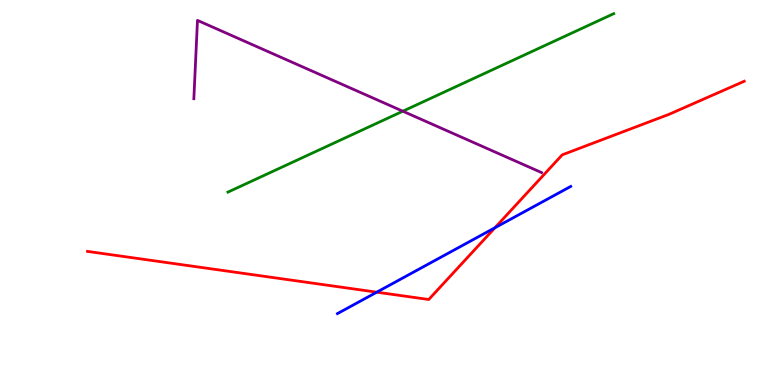[{'lines': ['blue', 'red'], 'intersections': [{'x': 4.86, 'y': 2.41}, {'x': 6.39, 'y': 4.08}]}, {'lines': ['green', 'red'], 'intersections': []}, {'lines': ['purple', 'red'], 'intersections': []}, {'lines': ['blue', 'green'], 'intersections': []}, {'lines': ['blue', 'purple'], 'intersections': []}, {'lines': ['green', 'purple'], 'intersections': [{'x': 5.2, 'y': 7.11}]}]